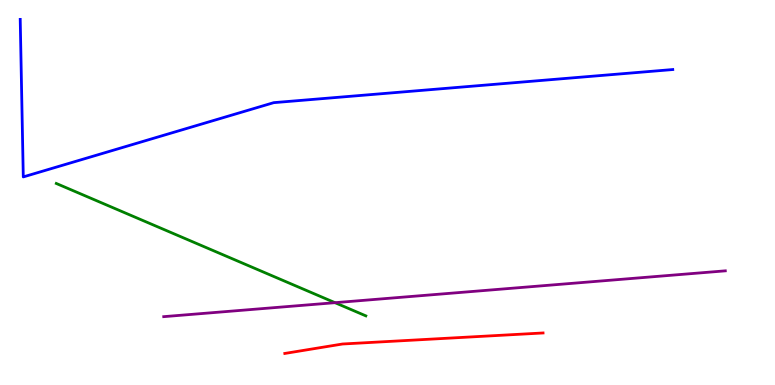[{'lines': ['blue', 'red'], 'intersections': []}, {'lines': ['green', 'red'], 'intersections': []}, {'lines': ['purple', 'red'], 'intersections': []}, {'lines': ['blue', 'green'], 'intersections': []}, {'lines': ['blue', 'purple'], 'intersections': []}, {'lines': ['green', 'purple'], 'intersections': [{'x': 4.32, 'y': 2.14}]}]